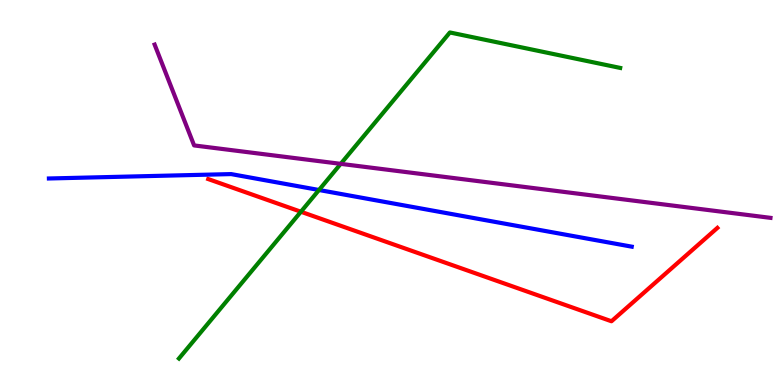[{'lines': ['blue', 'red'], 'intersections': []}, {'lines': ['green', 'red'], 'intersections': [{'x': 3.88, 'y': 4.5}]}, {'lines': ['purple', 'red'], 'intersections': []}, {'lines': ['blue', 'green'], 'intersections': [{'x': 4.12, 'y': 5.06}]}, {'lines': ['blue', 'purple'], 'intersections': []}, {'lines': ['green', 'purple'], 'intersections': [{'x': 4.4, 'y': 5.74}]}]